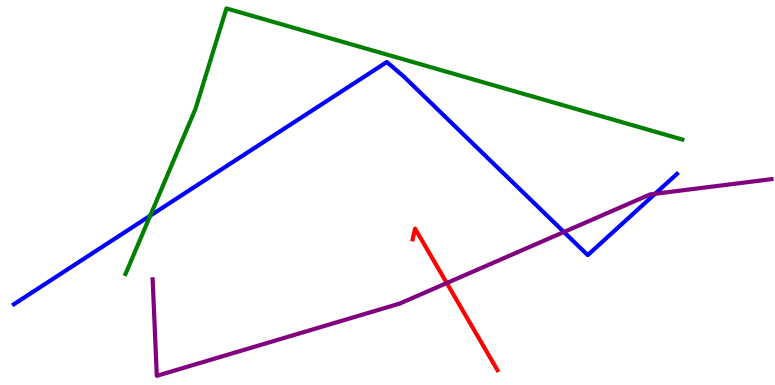[{'lines': ['blue', 'red'], 'intersections': []}, {'lines': ['green', 'red'], 'intersections': []}, {'lines': ['purple', 'red'], 'intersections': [{'x': 5.76, 'y': 2.65}]}, {'lines': ['blue', 'green'], 'intersections': [{'x': 1.94, 'y': 4.4}]}, {'lines': ['blue', 'purple'], 'intersections': [{'x': 7.28, 'y': 3.97}, {'x': 8.45, 'y': 4.97}]}, {'lines': ['green', 'purple'], 'intersections': []}]